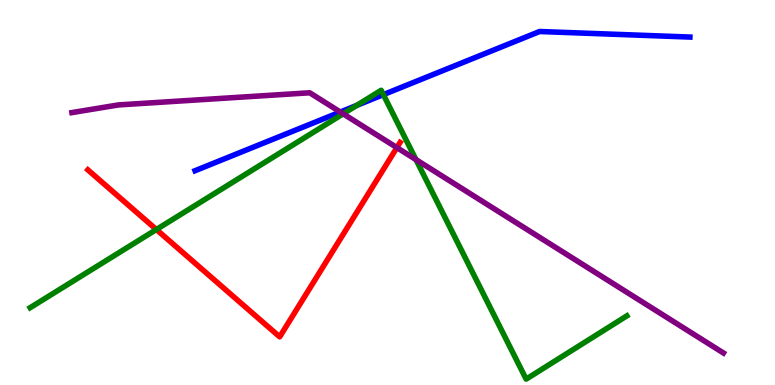[{'lines': ['blue', 'red'], 'intersections': []}, {'lines': ['green', 'red'], 'intersections': [{'x': 2.02, 'y': 4.04}]}, {'lines': ['purple', 'red'], 'intersections': [{'x': 5.12, 'y': 6.17}]}, {'lines': ['blue', 'green'], 'intersections': [{'x': 4.6, 'y': 7.26}, {'x': 4.95, 'y': 7.54}]}, {'lines': ['blue', 'purple'], 'intersections': [{'x': 4.39, 'y': 7.09}]}, {'lines': ['green', 'purple'], 'intersections': [{'x': 4.43, 'y': 7.04}, {'x': 5.37, 'y': 5.85}]}]